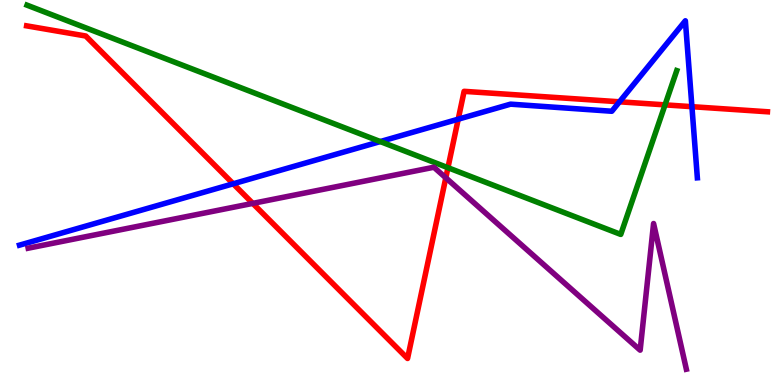[{'lines': ['blue', 'red'], 'intersections': [{'x': 3.01, 'y': 5.23}, {'x': 5.91, 'y': 6.9}, {'x': 7.99, 'y': 7.36}, {'x': 8.93, 'y': 7.23}]}, {'lines': ['green', 'red'], 'intersections': [{'x': 5.78, 'y': 5.64}, {'x': 8.58, 'y': 7.28}]}, {'lines': ['purple', 'red'], 'intersections': [{'x': 3.26, 'y': 4.72}, {'x': 5.75, 'y': 5.38}]}, {'lines': ['blue', 'green'], 'intersections': [{'x': 4.91, 'y': 6.32}]}, {'lines': ['blue', 'purple'], 'intersections': []}, {'lines': ['green', 'purple'], 'intersections': []}]